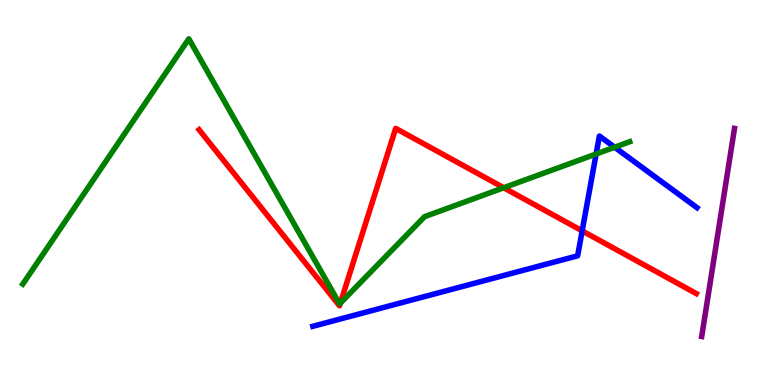[{'lines': ['blue', 'red'], 'intersections': [{'x': 7.51, 'y': 4.0}]}, {'lines': ['green', 'red'], 'intersections': [{'x': 4.39, 'y': 2.13}, {'x': 6.5, 'y': 5.12}]}, {'lines': ['purple', 'red'], 'intersections': []}, {'lines': ['blue', 'green'], 'intersections': [{'x': 7.69, 'y': 6.0}, {'x': 7.93, 'y': 6.18}]}, {'lines': ['blue', 'purple'], 'intersections': []}, {'lines': ['green', 'purple'], 'intersections': []}]